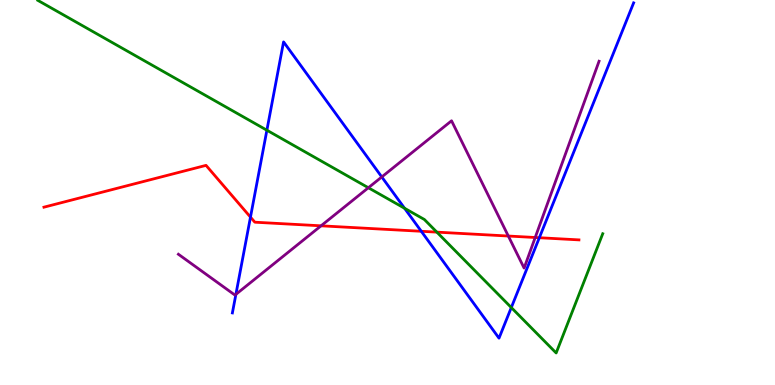[{'lines': ['blue', 'red'], 'intersections': [{'x': 3.23, 'y': 4.36}, {'x': 5.44, 'y': 3.99}, {'x': 6.96, 'y': 3.83}]}, {'lines': ['green', 'red'], 'intersections': [{'x': 5.64, 'y': 3.97}]}, {'lines': ['purple', 'red'], 'intersections': [{'x': 4.14, 'y': 4.13}, {'x': 6.56, 'y': 3.87}, {'x': 6.91, 'y': 3.83}]}, {'lines': ['blue', 'green'], 'intersections': [{'x': 3.44, 'y': 6.62}, {'x': 5.22, 'y': 4.59}, {'x': 6.6, 'y': 2.01}]}, {'lines': ['blue', 'purple'], 'intersections': [{'x': 3.04, 'y': 2.35}, {'x': 4.93, 'y': 5.4}]}, {'lines': ['green', 'purple'], 'intersections': [{'x': 4.75, 'y': 5.12}]}]